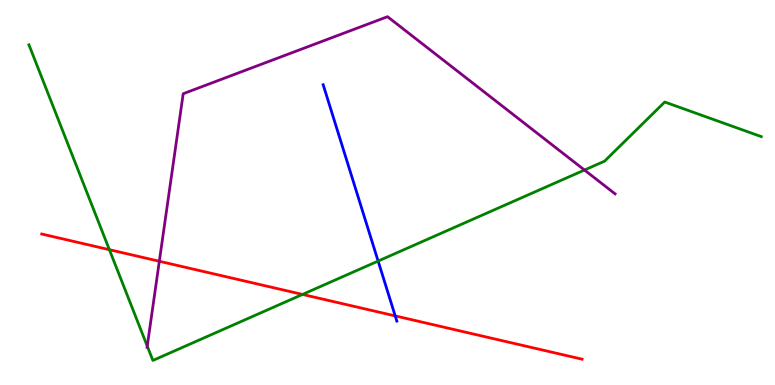[{'lines': ['blue', 'red'], 'intersections': [{'x': 5.1, 'y': 1.79}]}, {'lines': ['green', 'red'], 'intersections': [{'x': 1.41, 'y': 3.51}, {'x': 3.9, 'y': 2.35}]}, {'lines': ['purple', 'red'], 'intersections': [{'x': 2.06, 'y': 3.21}]}, {'lines': ['blue', 'green'], 'intersections': [{'x': 4.88, 'y': 3.22}]}, {'lines': ['blue', 'purple'], 'intersections': []}, {'lines': ['green', 'purple'], 'intersections': [{'x': 1.9, 'y': 1.01}, {'x': 7.54, 'y': 5.58}]}]